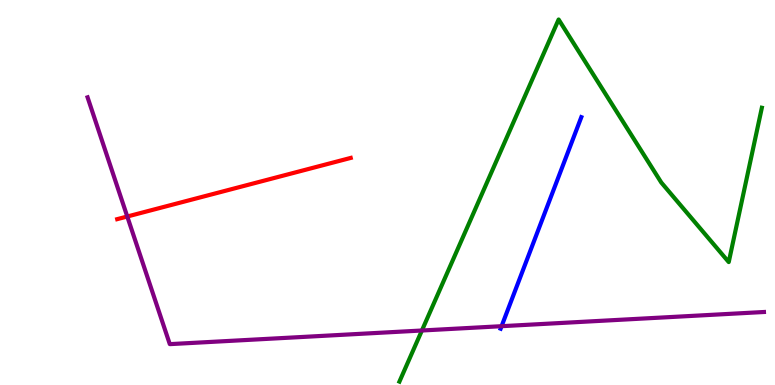[{'lines': ['blue', 'red'], 'intersections': []}, {'lines': ['green', 'red'], 'intersections': []}, {'lines': ['purple', 'red'], 'intersections': [{'x': 1.64, 'y': 4.38}]}, {'lines': ['blue', 'green'], 'intersections': []}, {'lines': ['blue', 'purple'], 'intersections': [{'x': 6.47, 'y': 1.53}]}, {'lines': ['green', 'purple'], 'intersections': [{'x': 5.44, 'y': 1.42}]}]